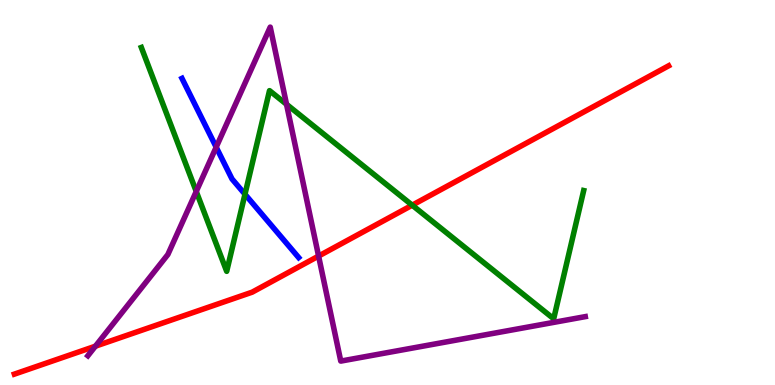[{'lines': ['blue', 'red'], 'intersections': []}, {'lines': ['green', 'red'], 'intersections': [{'x': 5.32, 'y': 4.67}]}, {'lines': ['purple', 'red'], 'intersections': [{'x': 1.23, 'y': 1.01}, {'x': 4.11, 'y': 3.35}]}, {'lines': ['blue', 'green'], 'intersections': [{'x': 3.16, 'y': 4.95}]}, {'lines': ['blue', 'purple'], 'intersections': [{'x': 2.79, 'y': 6.18}]}, {'lines': ['green', 'purple'], 'intersections': [{'x': 2.53, 'y': 5.03}, {'x': 3.7, 'y': 7.29}]}]